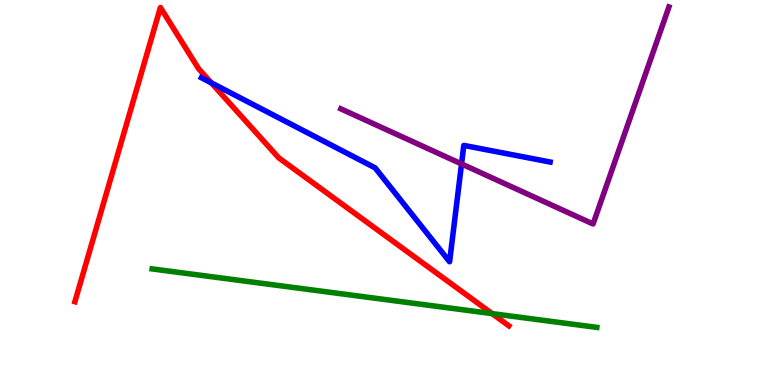[{'lines': ['blue', 'red'], 'intersections': [{'x': 2.73, 'y': 7.85}]}, {'lines': ['green', 'red'], 'intersections': [{'x': 6.35, 'y': 1.85}]}, {'lines': ['purple', 'red'], 'intersections': []}, {'lines': ['blue', 'green'], 'intersections': []}, {'lines': ['blue', 'purple'], 'intersections': [{'x': 5.96, 'y': 5.74}]}, {'lines': ['green', 'purple'], 'intersections': []}]